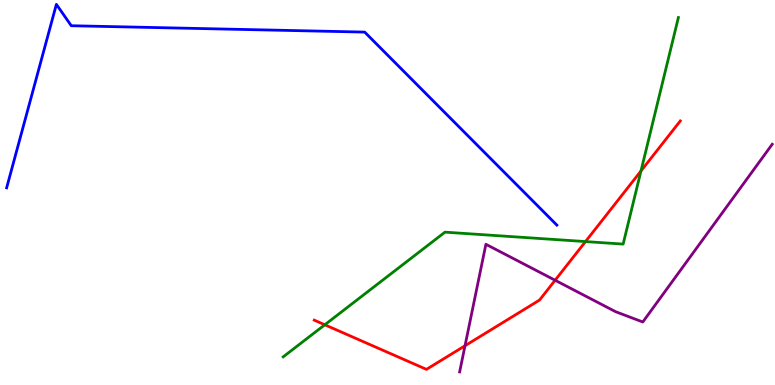[{'lines': ['blue', 'red'], 'intersections': []}, {'lines': ['green', 'red'], 'intersections': [{'x': 4.19, 'y': 1.56}, {'x': 7.55, 'y': 3.73}, {'x': 8.27, 'y': 5.56}]}, {'lines': ['purple', 'red'], 'intersections': [{'x': 6.0, 'y': 1.02}, {'x': 7.16, 'y': 2.72}]}, {'lines': ['blue', 'green'], 'intersections': []}, {'lines': ['blue', 'purple'], 'intersections': []}, {'lines': ['green', 'purple'], 'intersections': []}]